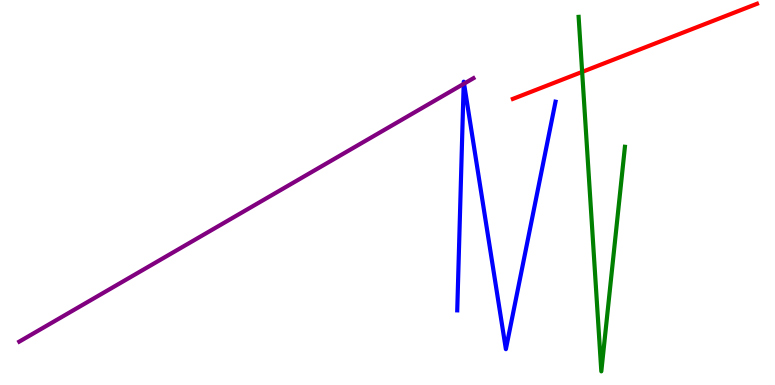[{'lines': ['blue', 'red'], 'intersections': []}, {'lines': ['green', 'red'], 'intersections': [{'x': 7.51, 'y': 8.13}]}, {'lines': ['purple', 'red'], 'intersections': []}, {'lines': ['blue', 'green'], 'intersections': []}, {'lines': ['blue', 'purple'], 'intersections': [{'x': 5.98, 'y': 7.82}, {'x': 5.99, 'y': 7.83}]}, {'lines': ['green', 'purple'], 'intersections': []}]